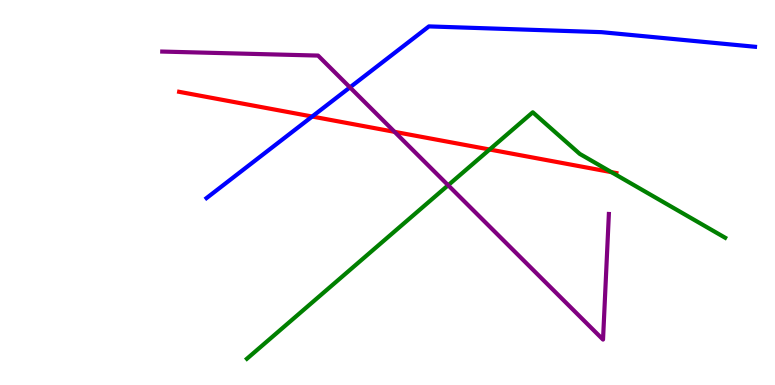[{'lines': ['blue', 'red'], 'intersections': [{'x': 4.03, 'y': 6.97}]}, {'lines': ['green', 'red'], 'intersections': [{'x': 6.32, 'y': 6.12}, {'x': 7.89, 'y': 5.53}]}, {'lines': ['purple', 'red'], 'intersections': [{'x': 5.09, 'y': 6.58}]}, {'lines': ['blue', 'green'], 'intersections': []}, {'lines': ['blue', 'purple'], 'intersections': [{'x': 4.52, 'y': 7.73}]}, {'lines': ['green', 'purple'], 'intersections': [{'x': 5.78, 'y': 5.19}]}]